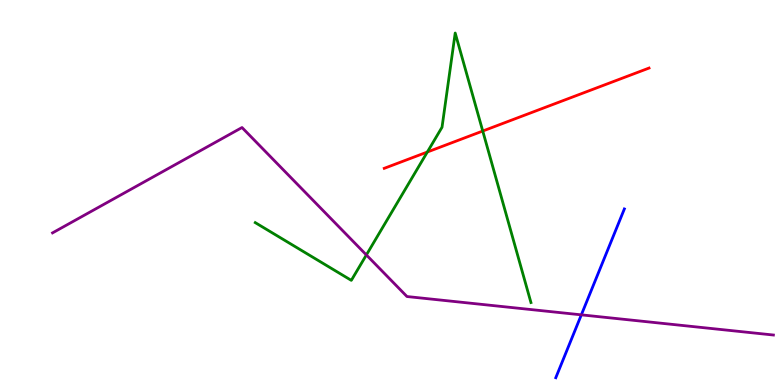[{'lines': ['blue', 'red'], 'intersections': []}, {'lines': ['green', 'red'], 'intersections': [{'x': 5.51, 'y': 6.05}, {'x': 6.23, 'y': 6.6}]}, {'lines': ['purple', 'red'], 'intersections': []}, {'lines': ['blue', 'green'], 'intersections': []}, {'lines': ['blue', 'purple'], 'intersections': [{'x': 7.5, 'y': 1.82}]}, {'lines': ['green', 'purple'], 'intersections': [{'x': 4.73, 'y': 3.38}]}]